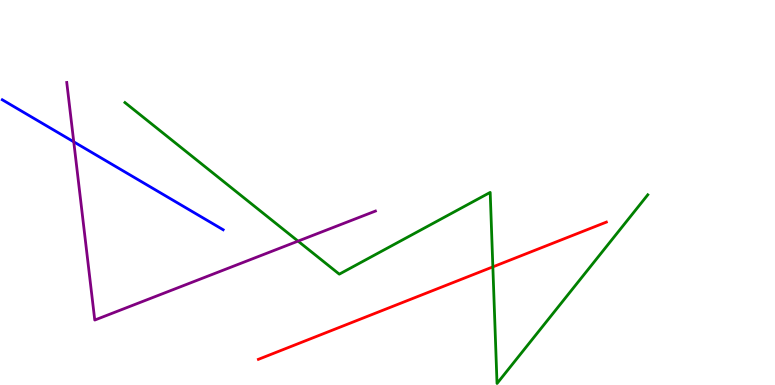[{'lines': ['blue', 'red'], 'intersections': []}, {'lines': ['green', 'red'], 'intersections': [{'x': 6.36, 'y': 3.07}]}, {'lines': ['purple', 'red'], 'intersections': []}, {'lines': ['blue', 'green'], 'intersections': []}, {'lines': ['blue', 'purple'], 'intersections': [{'x': 0.952, 'y': 6.32}]}, {'lines': ['green', 'purple'], 'intersections': [{'x': 3.85, 'y': 3.74}]}]